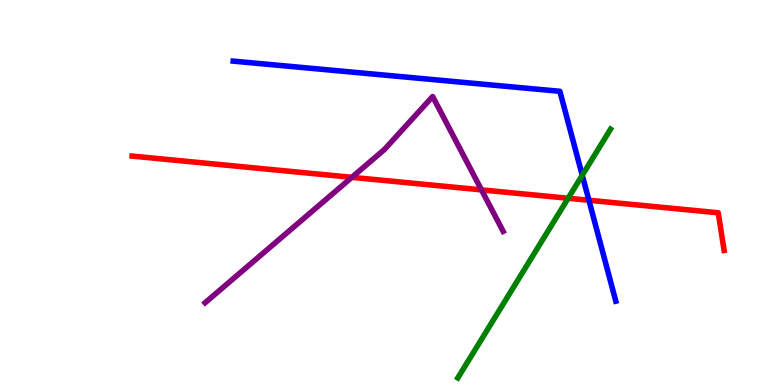[{'lines': ['blue', 'red'], 'intersections': [{'x': 7.6, 'y': 4.8}]}, {'lines': ['green', 'red'], 'intersections': [{'x': 7.33, 'y': 4.85}]}, {'lines': ['purple', 'red'], 'intersections': [{'x': 4.54, 'y': 5.39}, {'x': 6.21, 'y': 5.07}]}, {'lines': ['blue', 'green'], 'intersections': [{'x': 7.51, 'y': 5.45}]}, {'lines': ['blue', 'purple'], 'intersections': []}, {'lines': ['green', 'purple'], 'intersections': []}]